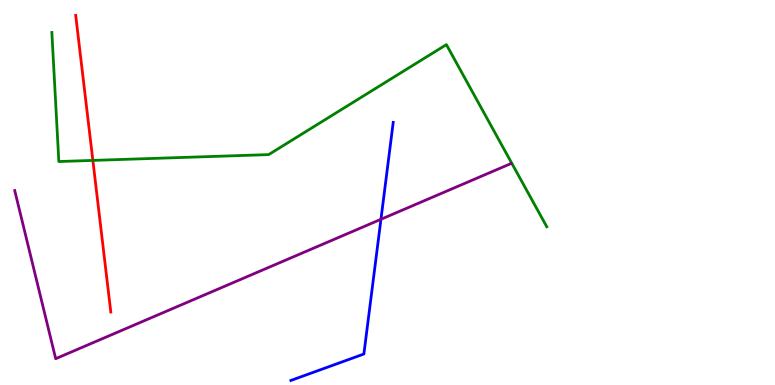[{'lines': ['blue', 'red'], 'intersections': []}, {'lines': ['green', 'red'], 'intersections': [{'x': 1.2, 'y': 5.83}]}, {'lines': ['purple', 'red'], 'intersections': []}, {'lines': ['blue', 'green'], 'intersections': []}, {'lines': ['blue', 'purple'], 'intersections': [{'x': 4.92, 'y': 4.3}]}, {'lines': ['green', 'purple'], 'intersections': []}]